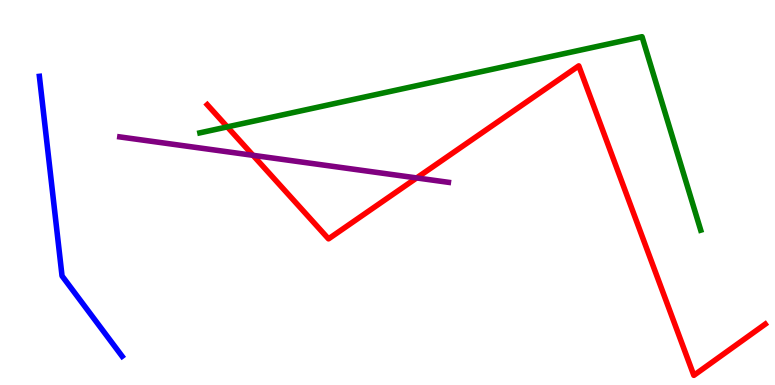[{'lines': ['blue', 'red'], 'intersections': []}, {'lines': ['green', 'red'], 'intersections': [{'x': 2.93, 'y': 6.7}]}, {'lines': ['purple', 'red'], 'intersections': [{'x': 3.26, 'y': 5.97}, {'x': 5.38, 'y': 5.38}]}, {'lines': ['blue', 'green'], 'intersections': []}, {'lines': ['blue', 'purple'], 'intersections': []}, {'lines': ['green', 'purple'], 'intersections': []}]